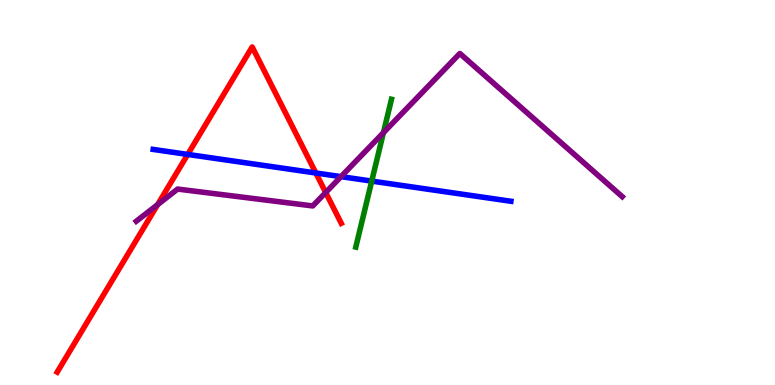[{'lines': ['blue', 'red'], 'intersections': [{'x': 2.42, 'y': 5.99}, {'x': 4.08, 'y': 5.51}]}, {'lines': ['green', 'red'], 'intersections': []}, {'lines': ['purple', 'red'], 'intersections': [{'x': 2.03, 'y': 4.69}, {'x': 4.2, 'y': 5.0}]}, {'lines': ['blue', 'green'], 'intersections': [{'x': 4.8, 'y': 5.3}]}, {'lines': ['blue', 'purple'], 'intersections': [{'x': 4.4, 'y': 5.41}]}, {'lines': ['green', 'purple'], 'intersections': [{'x': 4.95, 'y': 6.55}]}]